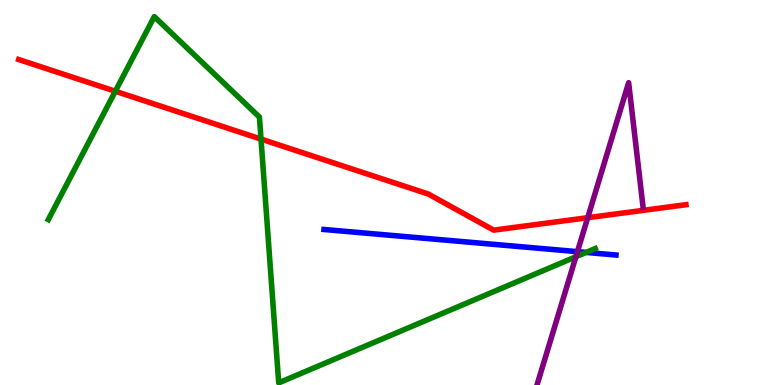[{'lines': ['blue', 'red'], 'intersections': []}, {'lines': ['green', 'red'], 'intersections': [{'x': 1.49, 'y': 7.63}, {'x': 3.37, 'y': 6.39}]}, {'lines': ['purple', 'red'], 'intersections': [{'x': 7.58, 'y': 4.35}]}, {'lines': ['blue', 'green'], 'intersections': [{'x': 7.56, 'y': 3.44}]}, {'lines': ['blue', 'purple'], 'intersections': [{'x': 7.45, 'y': 3.46}]}, {'lines': ['green', 'purple'], 'intersections': [{'x': 7.43, 'y': 3.33}]}]